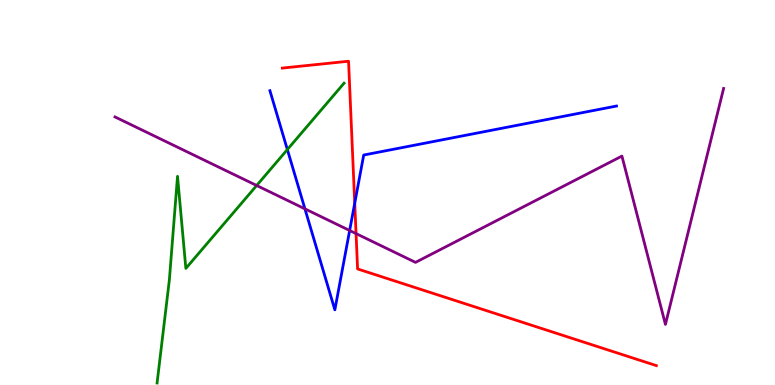[{'lines': ['blue', 'red'], 'intersections': [{'x': 4.58, 'y': 4.72}]}, {'lines': ['green', 'red'], 'intersections': []}, {'lines': ['purple', 'red'], 'intersections': [{'x': 4.59, 'y': 3.93}]}, {'lines': ['blue', 'green'], 'intersections': [{'x': 3.71, 'y': 6.12}]}, {'lines': ['blue', 'purple'], 'intersections': [{'x': 3.93, 'y': 4.58}, {'x': 4.51, 'y': 4.01}]}, {'lines': ['green', 'purple'], 'intersections': [{'x': 3.31, 'y': 5.18}]}]